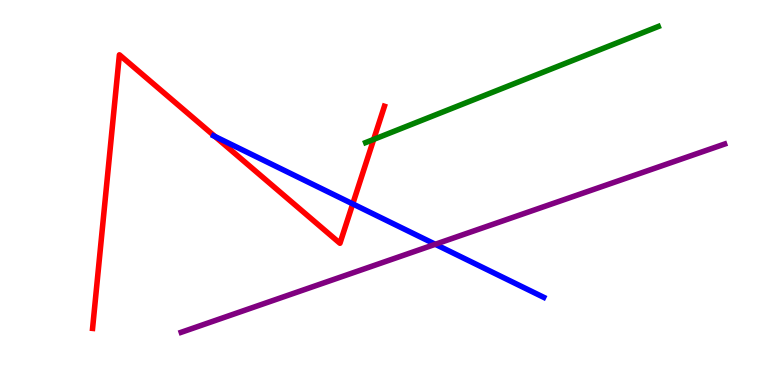[{'lines': ['blue', 'red'], 'intersections': [{'x': 2.77, 'y': 6.45}, {'x': 4.55, 'y': 4.7}]}, {'lines': ['green', 'red'], 'intersections': [{'x': 4.82, 'y': 6.38}]}, {'lines': ['purple', 'red'], 'intersections': []}, {'lines': ['blue', 'green'], 'intersections': []}, {'lines': ['blue', 'purple'], 'intersections': [{'x': 5.62, 'y': 3.66}]}, {'lines': ['green', 'purple'], 'intersections': []}]